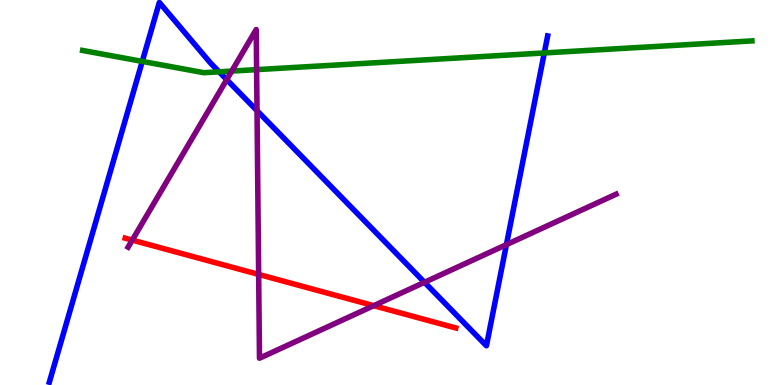[{'lines': ['blue', 'red'], 'intersections': []}, {'lines': ['green', 'red'], 'intersections': []}, {'lines': ['purple', 'red'], 'intersections': [{'x': 1.71, 'y': 3.76}, {'x': 3.34, 'y': 2.87}, {'x': 4.82, 'y': 2.06}]}, {'lines': ['blue', 'green'], 'intersections': [{'x': 1.84, 'y': 8.41}, {'x': 2.83, 'y': 8.13}, {'x': 7.02, 'y': 8.62}]}, {'lines': ['blue', 'purple'], 'intersections': [{'x': 2.93, 'y': 7.93}, {'x': 3.32, 'y': 7.13}, {'x': 5.48, 'y': 2.67}, {'x': 6.53, 'y': 3.65}]}, {'lines': ['green', 'purple'], 'intersections': [{'x': 2.99, 'y': 8.15}, {'x': 3.31, 'y': 8.19}]}]